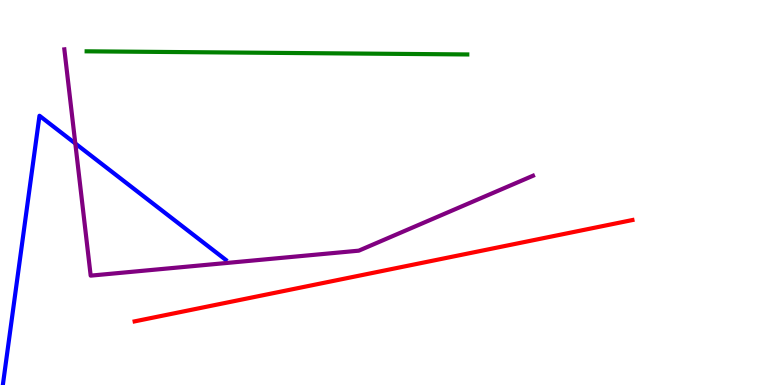[{'lines': ['blue', 'red'], 'intersections': []}, {'lines': ['green', 'red'], 'intersections': []}, {'lines': ['purple', 'red'], 'intersections': []}, {'lines': ['blue', 'green'], 'intersections': []}, {'lines': ['blue', 'purple'], 'intersections': [{'x': 0.972, 'y': 6.27}]}, {'lines': ['green', 'purple'], 'intersections': []}]